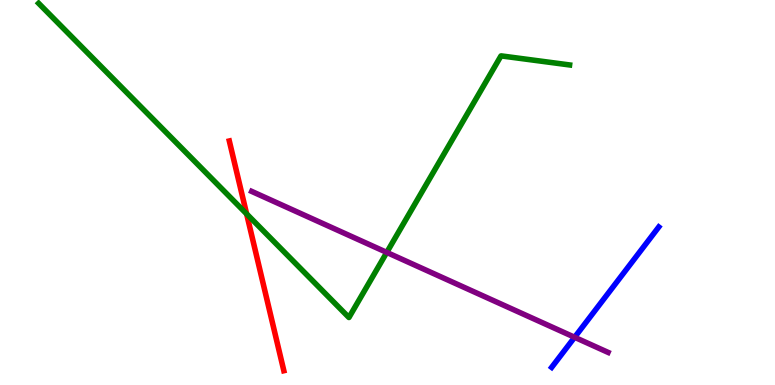[{'lines': ['blue', 'red'], 'intersections': []}, {'lines': ['green', 'red'], 'intersections': [{'x': 3.18, 'y': 4.44}]}, {'lines': ['purple', 'red'], 'intersections': []}, {'lines': ['blue', 'green'], 'intersections': []}, {'lines': ['blue', 'purple'], 'intersections': [{'x': 7.41, 'y': 1.24}]}, {'lines': ['green', 'purple'], 'intersections': [{'x': 4.99, 'y': 3.44}]}]